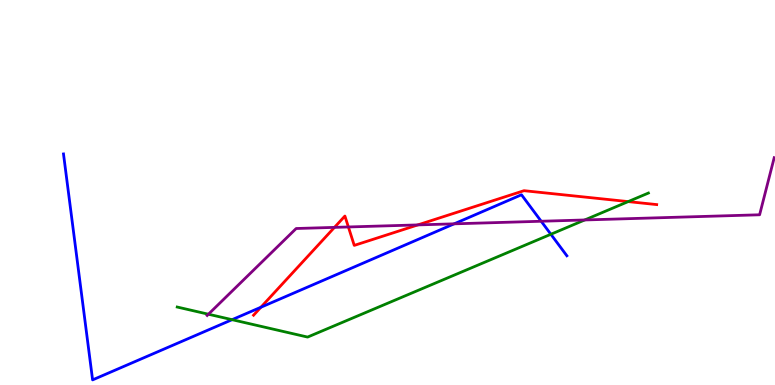[{'lines': ['blue', 'red'], 'intersections': [{'x': 3.37, 'y': 2.02}]}, {'lines': ['green', 'red'], 'intersections': [{'x': 8.11, 'y': 4.76}]}, {'lines': ['purple', 'red'], 'intersections': [{'x': 4.32, 'y': 4.09}, {'x': 4.5, 'y': 4.1}, {'x': 5.39, 'y': 4.16}]}, {'lines': ['blue', 'green'], 'intersections': [{'x': 2.99, 'y': 1.7}, {'x': 7.11, 'y': 3.92}]}, {'lines': ['blue', 'purple'], 'intersections': [{'x': 5.86, 'y': 4.19}, {'x': 6.98, 'y': 4.25}]}, {'lines': ['green', 'purple'], 'intersections': [{'x': 2.69, 'y': 1.84}, {'x': 7.54, 'y': 4.29}]}]